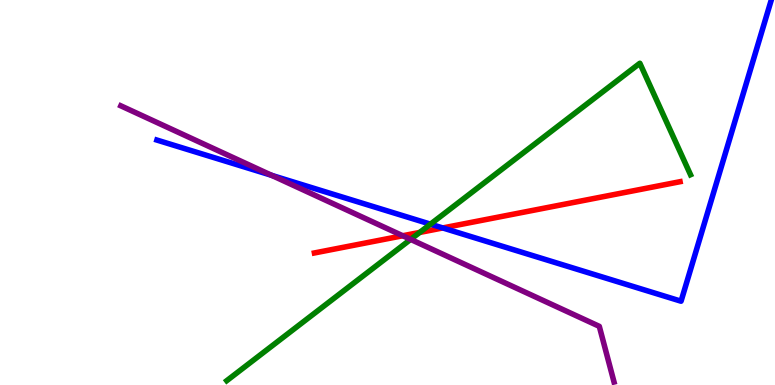[{'lines': ['blue', 'red'], 'intersections': [{'x': 5.71, 'y': 4.08}]}, {'lines': ['green', 'red'], 'intersections': [{'x': 5.42, 'y': 3.96}]}, {'lines': ['purple', 'red'], 'intersections': [{'x': 5.2, 'y': 3.88}]}, {'lines': ['blue', 'green'], 'intersections': [{'x': 5.55, 'y': 4.18}]}, {'lines': ['blue', 'purple'], 'intersections': [{'x': 3.51, 'y': 5.45}]}, {'lines': ['green', 'purple'], 'intersections': [{'x': 5.3, 'y': 3.78}]}]